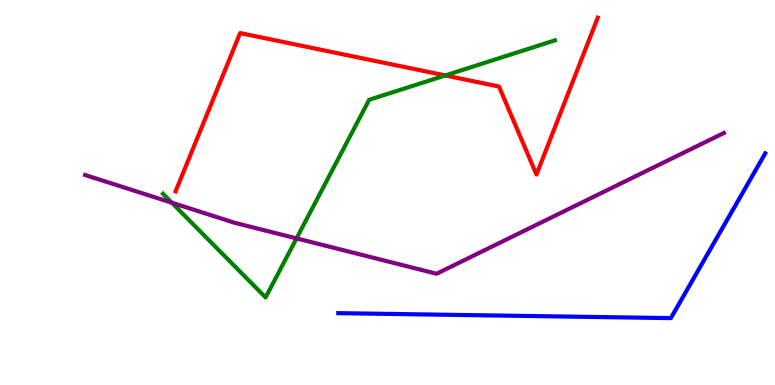[{'lines': ['blue', 'red'], 'intersections': []}, {'lines': ['green', 'red'], 'intersections': [{'x': 5.75, 'y': 8.04}]}, {'lines': ['purple', 'red'], 'intersections': []}, {'lines': ['blue', 'green'], 'intersections': []}, {'lines': ['blue', 'purple'], 'intersections': []}, {'lines': ['green', 'purple'], 'intersections': [{'x': 2.22, 'y': 4.73}, {'x': 3.83, 'y': 3.81}]}]